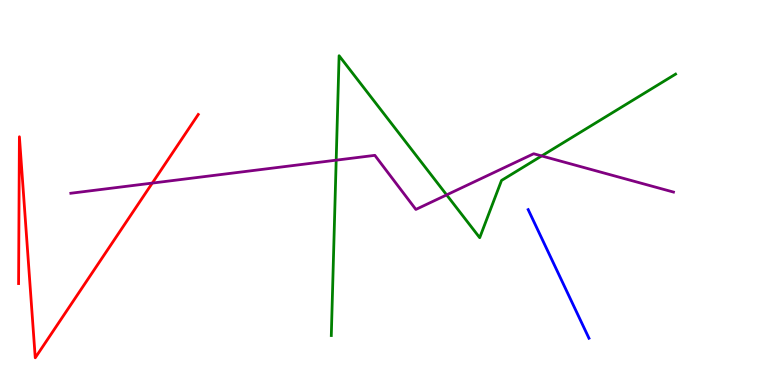[{'lines': ['blue', 'red'], 'intersections': []}, {'lines': ['green', 'red'], 'intersections': []}, {'lines': ['purple', 'red'], 'intersections': [{'x': 1.96, 'y': 5.24}]}, {'lines': ['blue', 'green'], 'intersections': []}, {'lines': ['blue', 'purple'], 'intersections': []}, {'lines': ['green', 'purple'], 'intersections': [{'x': 4.34, 'y': 5.84}, {'x': 5.76, 'y': 4.94}, {'x': 6.99, 'y': 5.95}]}]